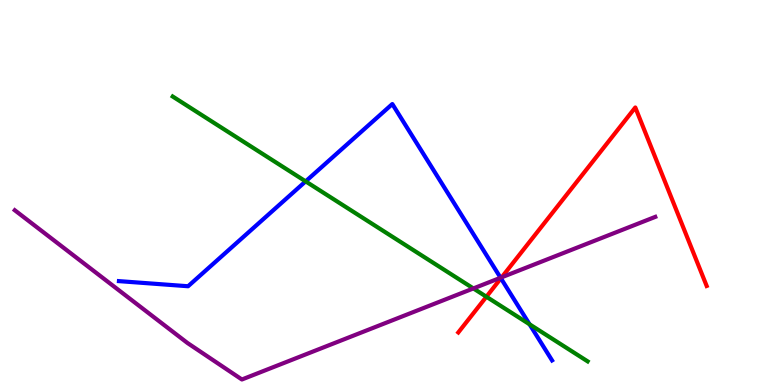[{'lines': ['blue', 'red'], 'intersections': [{'x': 6.46, 'y': 2.77}]}, {'lines': ['green', 'red'], 'intersections': [{'x': 6.28, 'y': 2.29}]}, {'lines': ['purple', 'red'], 'intersections': [{'x': 6.47, 'y': 2.8}]}, {'lines': ['blue', 'green'], 'intersections': [{'x': 3.94, 'y': 5.29}, {'x': 6.83, 'y': 1.58}]}, {'lines': ['blue', 'purple'], 'intersections': [{'x': 6.46, 'y': 2.79}]}, {'lines': ['green', 'purple'], 'intersections': [{'x': 6.11, 'y': 2.51}]}]